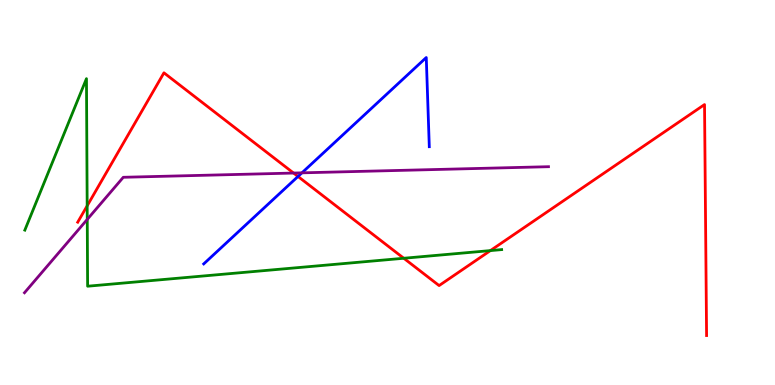[{'lines': ['blue', 'red'], 'intersections': [{'x': 3.85, 'y': 5.42}]}, {'lines': ['green', 'red'], 'intersections': [{'x': 1.12, 'y': 4.65}, {'x': 5.21, 'y': 3.29}, {'x': 6.33, 'y': 3.49}]}, {'lines': ['purple', 'red'], 'intersections': [{'x': 3.79, 'y': 5.51}]}, {'lines': ['blue', 'green'], 'intersections': []}, {'lines': ['blue', 'purple'], 'intersections': [{'x': 3.9, 'y': 5.51}]}, {'lines': ['green', 'purple'], 'intersections': [{'x': 1.13, 'y': 4.3}]}]